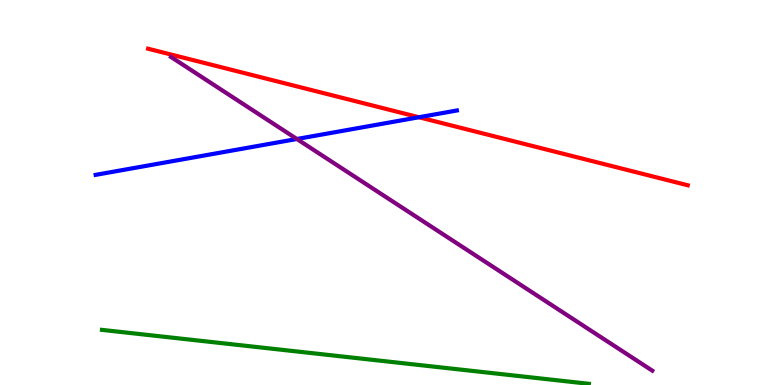[{'lines': ['blue', 'red'], 'intersections': [{'x': 5.41, 'y': 6.95}]}, {'lines': ['green', 'red'], 'intersections': []}, {'lines': ['purple', 'red'], 'intersections': []}, {'lines': ['blue', 'green'], 'intersections': []}, {'lines': ['blue', 'purple'], 'intersections': [{'x': 3.83, 'y': 6.39}]}, {'lines': ['green', 'purple'], 'intersections': []}]